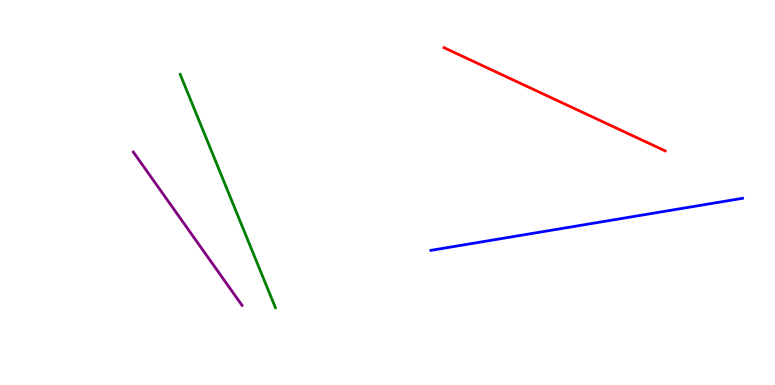[{'lines': ['blue', 'red'], 'intersections': []}, {'lines': ['green', 'red'], 'intersections': []}, {'lines': ['purple', 'red'], 'intersections': []}, {'lines': ['blue', 'green'], 'intersections': []}, {'lines': ['blue', 'purple'], 'intersections': []}, {'lines': ['green', 'purple'], 'intersections': []}]